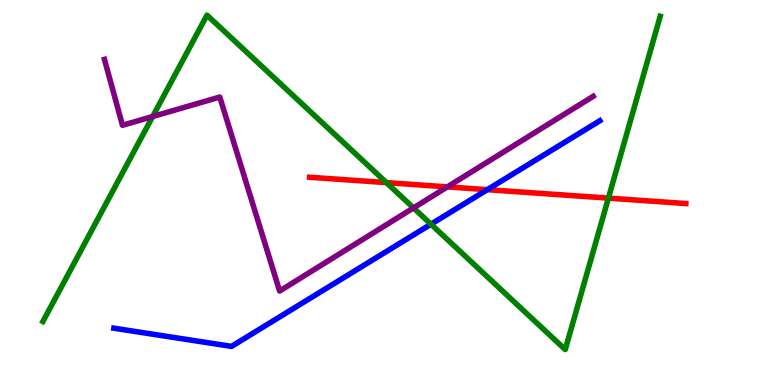[{'lines': ['blue', 'red'], 'intersections': [{'x': 6.29, 'y': 5.07}]}, {'lines': ['green', 'red'], 'intersections': [{'x': 4.99, 'y': 5.26}, {'x': 7.85, 'y': 4.85}]}, {'lines': ['purple', 'red'], 'intersections': [{'x': 5.77, 'y': 5.15}]}, {'lines': ['blue', 'green'], 'intersections': [{'x': 5.56, 'y': 4.18}]}, {'lines': ['blue', 'purple'], 'intersections': []}, {'lines': ['green', 'purple'], 'intersections': [{'x': 1.97, 'y': 6.97}, {'x': 5.34, 'y': 4.6}]}]